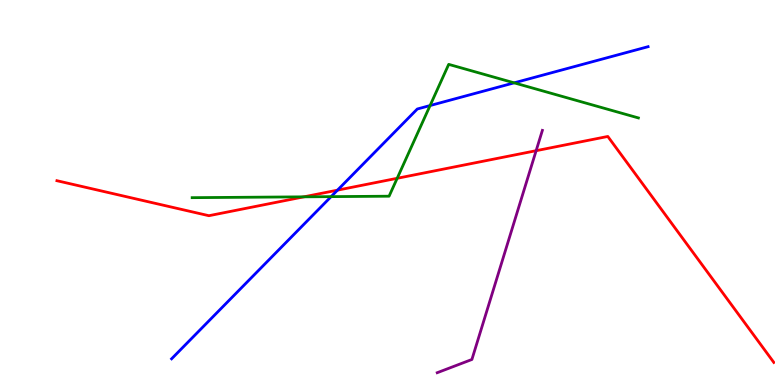[{'lines': ['blue', 'red'], 'intersections': [{'x': 4.35, 'y': 5.06}]}, {'lines': ['green', 'red'], 'intersections': [{'x': 3.92, 'y': 4.89}, {'x': 5.12, 'y': 5.37}]}, {'lines': ['purple', 'red'], 'intersections': [{'x': 6.92, 'y': 6.09}]}, {'lines': ['blue', 'green'], 'intersections': [{'x': 4.27, 'y': 4.89}, {'x': 5.55, 'y': 7.26}, {'x': 6.63, 'y': 7.85}]}, {'lines': ['blue', 'purple'], 'intersections': []}, {'lines': ['green', 'purple'], 'intersections': []}]